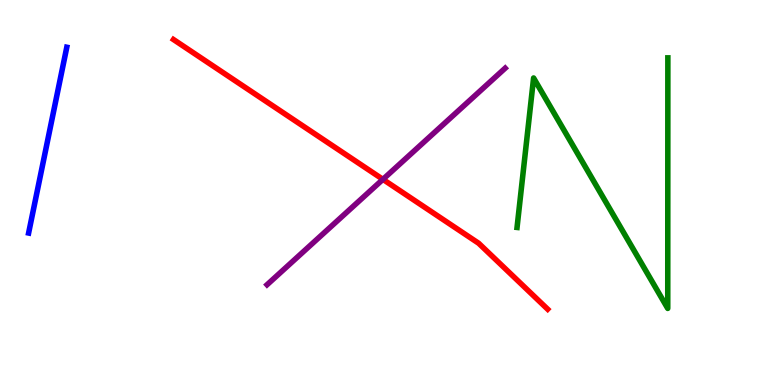[{'lines': ['blue', 'red'], 'intersections': []}, {'lines': ['green', 'red'], 'intersections': []}, {'lines': ['purple', 'red'], 'intersections': [{'x': 4.94, 'y': 5.34}]}, {'lines': ['blue', 'green'], 'intersections': []}, {'lines': ['blue', 'purple'], 'intersections': []}, {'lines': ['green', 'purple'], 'intersections': []}]